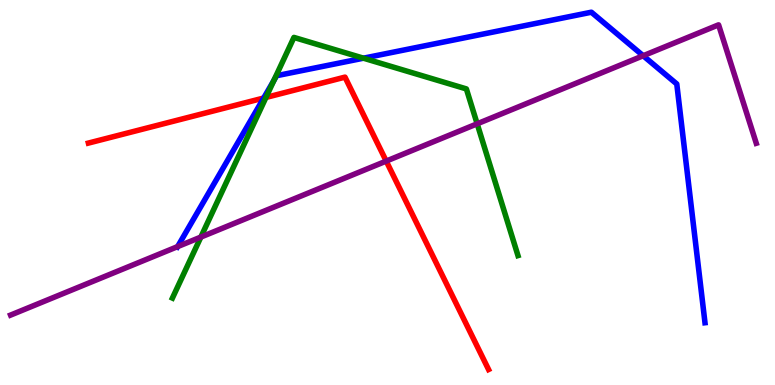[{'lines': ['blue', 'red'], 'intersections': [{'x': 3.4, 'y': 7.45}]}, {'lines': ['green', 'red'], 'intersections': [{'x': 3.43, 'y': 7.47}]}, {'lines': ['purple', 'red'], 'intersections': [{'x': 4.98, 'y': 5.82}]}, {'lines': ['blue', 'green'], 'intersections': [{'x': 3.53, 'y': 7.91}, {'x': 4.69, 'y': 8.49}]}, {'lines': ['blue', 'purple'], 'intersections': [{'x': 2.29, 'y': 3.59}, {'x': 8.3, 'y': 8.55}]}, {'lines': ['green', 'purple'], 'intersections': [{'x': 2.59, 'y': 3.84}, {'x': 6.16, 'y': 6.78}]}]